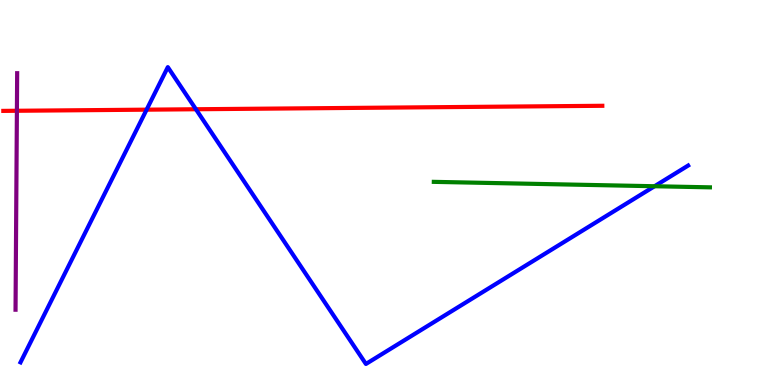[{'lines': ['blue', 'red'], 'intersections': [{'x': 1.89, 'y': 7.15}, {'x': 2.53, 'y': 7.16}]}, {'lines': ['green', 'red'], 'intersections': []}, {'lines': ['purple', 'red'], 'intersections': [{'x': 0.218, 'y': 7.12}]}, {'lines': ['blue', 'green'], 'intersections': [{'x': 8.45, 'y': 5.16}]}, {'lines': ['blue', 'purple'], 'intersections': []}, {'lines': ['green', 'purple'], 'intersections': []}]